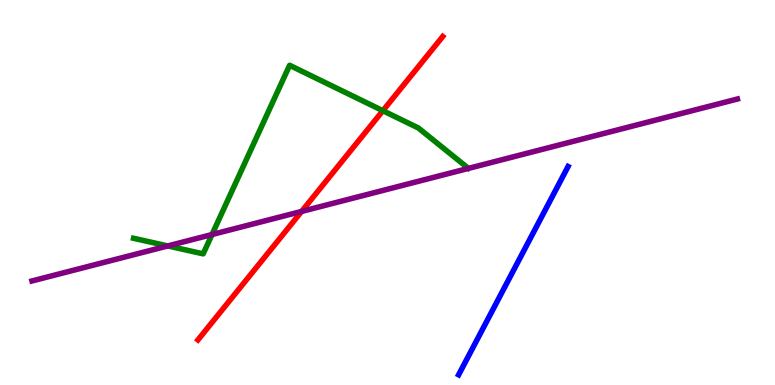[{'lines': ['blue', 'red'], 'intersections': []}, {'lines': ['green', 'red'], 'intersections': [{'x': 4.94, 'y': 7.12}]}, {'lines': ['purple', 'red'], 'intersections': [{'x': 3.89, 'y': 4.51}]}, {'lines': ['blue', 'green'], 'intersections': []}, {'lines': ['blue', 'purple'], 'intersections': []}, {'lines': ['green', 'purple'], 'intersections': [{'x': 2.17, 'y': 3.61}, {'x': 2.74, 'y': 3.91}]}]